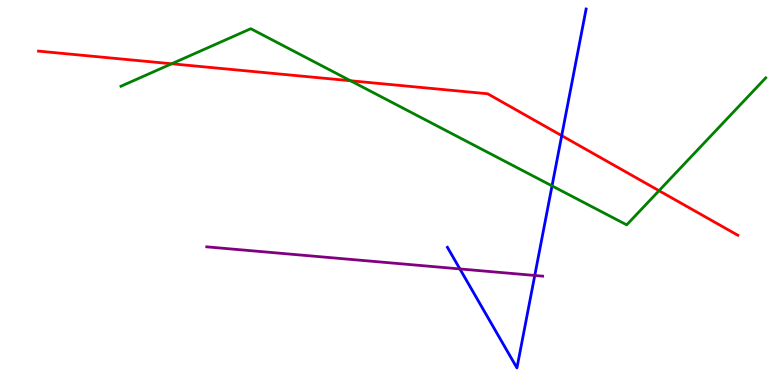[{'lines': ['blue', 'red'], 'intersections': [{'x': 7.25, 'y': 6.48}]}, {'lines': ['green', 'red'], 'intersections': [{'x': 2.22, 'y': 8.34}, {'x': 4.52, 'y': 7.9}, {'x': 8.5, 'y': 5.05}]}, {'lines': ['purple', 'red'], 'intersections': []}, {'lines': ['blue', 'green'], 'intersections': [{'x': 7.12, 'y': 5.17}]}, {'lines': ['blue', 'purple'], 'intersections': [{'x': 5.93, 'y': 3.01}, {'x': 6.9, 'y': 2.85}]}, {'lines': ['green', 'purple'], 'intersections': []}]